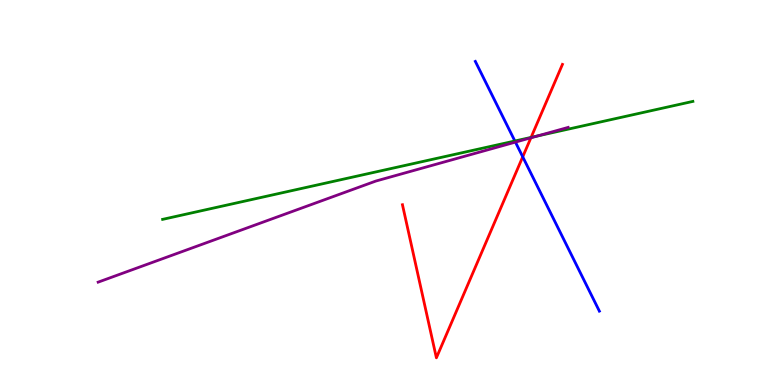[{'lines': ['blue', 'red'], 'intersections': [{'x': 6.74, 'y': 5.93}]}, {'lines': ['green', 'red'], 'intersections': [{'x': 6.85, 'y': 6.43}]}, {'lines': ['purple', 'red'], 'intersections': [{'x': 6.85, 'y': 6.42}]}, {'lines': ['blue', 'green'], 'intersections': [{'x': 6.64, 'y': 6.34}]}, {'lines': ['blue', 'purple'], 'intersections': [{'x': 6.65, 'y': 6.31}]}, {'lines': ['green', 'purple'], 'intersections': [{'x': 6.93, 'y': 6.47}]}]